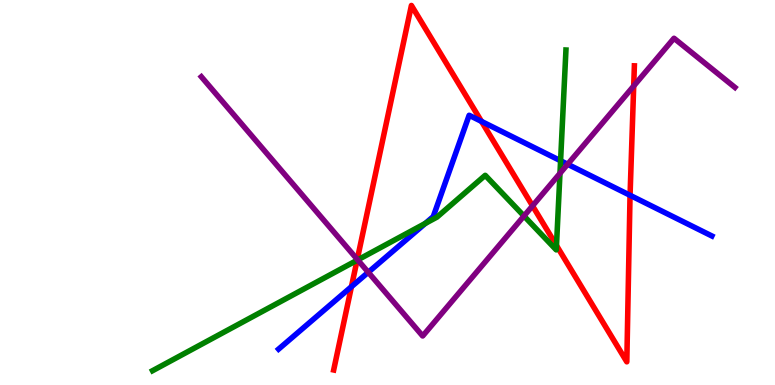[{'lines': ['blue', 'red'], 'intersections': [{'x': 4.53, 'y': 2.55}, {'x': 6.21, 'y': 6.85}, {'x': 8.13, 'y': 4.93}]}, {'lines': ['green', 'red'], 'intersections': [{'x': 4.61, 'y': 3.24}, {'x': 7.18, 'y': 3.62}]}, {'lines': ['purple', 'red'], 'intersections': [{'x': 4.61, 'y': 3.26}, {'x': 6.87, 'y': 4.65}, {'x': 8.18, 'y': 7.77}]}, {'lines': ['blue', 'green'], 'intersections': [{'x': 5.49, 'y': 4.2}, {'x': 7.23, 'y': 5.82}]}, {'lines': ['blue', 'purple'], 'intersections': [{'x': 4.75, 'y': 2.93}, {'x': 7.32, 'y': 5.73}]}, {'lines': ['green', 'purple'], 'intersections': [{'x': 4.62, 'y': 3.25}, {'x': 6.76, 'y': 4.39}, {'x': 7.23, 'y': 5.5}]}]